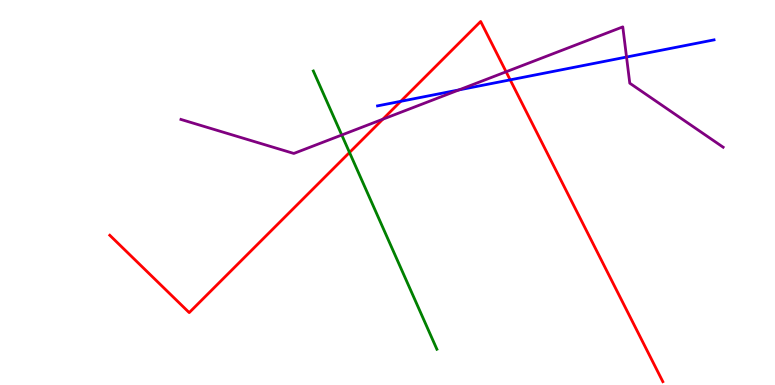[{'lines': ['blue', 'red'], 'intersections': [{'x': 5.17, 'y': 7.37}, {'x': 6.58, 'y': 7.93}]}, {'lines': ['green', 'red'], 'intersections': [{'x': 4.51, 'y': 6.04}]}, {'lines': ['purple', 'red'], 'intersections': [{'x': 4.94, 'y': 6.9}, {'x': 6.53, 'y': 8.14}]}, {'lines': ['blue', 'green'], 'intersections': []}, {'lines': ['blue', 'purple'], 'intersections': [{'x': 5.92, 'y': 7.67}, {'x': 8.08, 'y': 8.52}]}, {'lines': ['green', 'purple'], 'intersections': [{'x': 4.41, 'y': 6.49}]}]